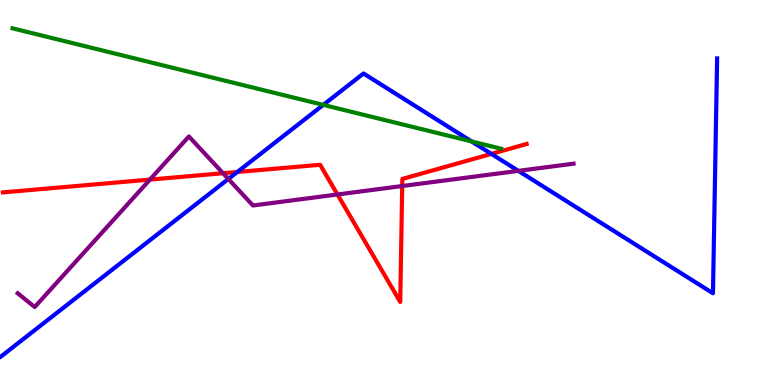[{'lines': ['blue', 'red'], 'intersections': [{'x': 3.06, 'y': 5.53}, {'x': 6.34, 'y': 6.0}]}, {'lines': ['green', 'red'], 'intersections': []}, {'lines': ['purple', 'red'], 'intersections': [{'x': 1.93, 'y': 5.34}, {'x': 2.88, 'y': 5.5}, {'x': 4.35, 'y': 4.95}, {'x': 5.19, 'y': 5.17}]}, {'lines': ['blue', 'green'], 'intersections': [{'x': 4.17, 'y': 7.28}, {'x': 6.08, 'y': 6.33}]}, {'lines': ['blue', 'purple'], 'intersections': [{'x': 2.95, 'y': 5.35}, {'x': 6.69, 'y': 5.56}]}, {'lines': ['green', 'purple'], 'intersections': []}]